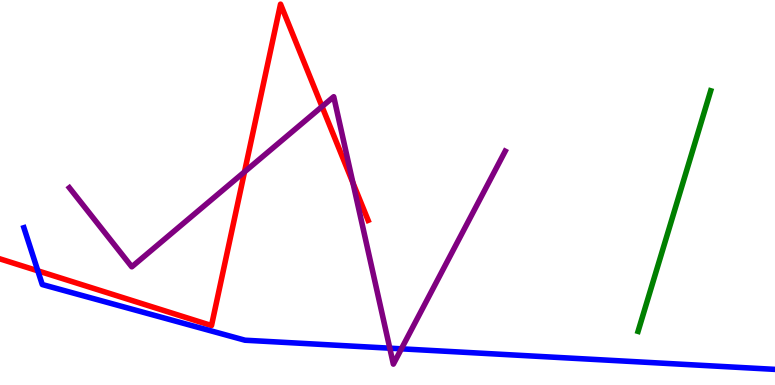[{'lines': ['blue', 'red'], 'intersections': [{'x': 0.488, 'y': 2.97}]}, {'lines': ['green', 'red'], 'intersections': []}, {'lines': ['purple', 'red'], 'intersections': [{'x': 3.15, 'y': 5.54}, {'x': 4.16, 'y': 7.23}, {'x': 4.55, 'y': 5.25}]}, {'lines': ['blue', 'green'], 'intersections': []}, {'lines': ['blue', 'purple'], 'intersections': [{'x': 5.03, 'y': 0.956}, {'x': 5.18, 'y': 0.94}]}, {'lines': ['green', 'purple'], 'intersections': []}]